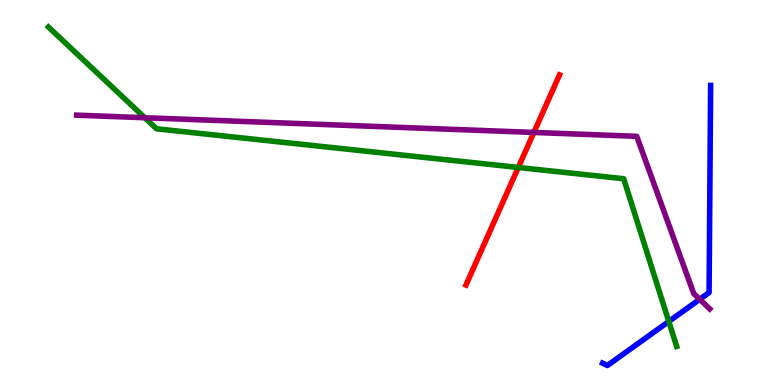[{'lines': ['blue', 'red'], 'intersections': []}, {'lines': ['green', 'red'], 'intersections': [{'x': 6.69, 'y': 5.65}]}, {'lines': ['purple', 'red'], 'intersections': [{'x': 6.89, 'y': 6.56}]}, {'lines': ['blue', 'green'], 'intersections': [{'x': 8.63, 'y': 1.65}]}, {'lines': ['blue', 'purple'], 'intersections': [{'x': 9.03, 'y': 2.23}]}, {'lines': ['green', 'purple'], 'intersections': [{'x': 1.87, 'y': 6.94}]}]